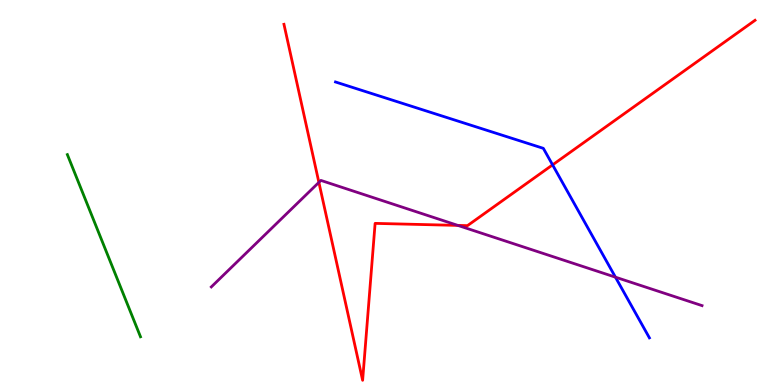[{'lines': ['blue', 'red'], 'intersections': [{'x': 7.13, 'y': 5.72}]}, {'lines': ['green', 'red'], 'intersections': []}, {'lines': ['purple', 'red'], 'intersections': [{'x': 4.11, 'y': 5.26}, {'x': 5.91, 'y': 4.15}]}, {'lines': ['blue', 'green'], 'intersections': []}, {'lines': ['blue', 'purple'], 'intersections': [{'x': 7.94, 'y': 2.8}]}, {'lines': ['green', 'purple'], 'intersections': []}]